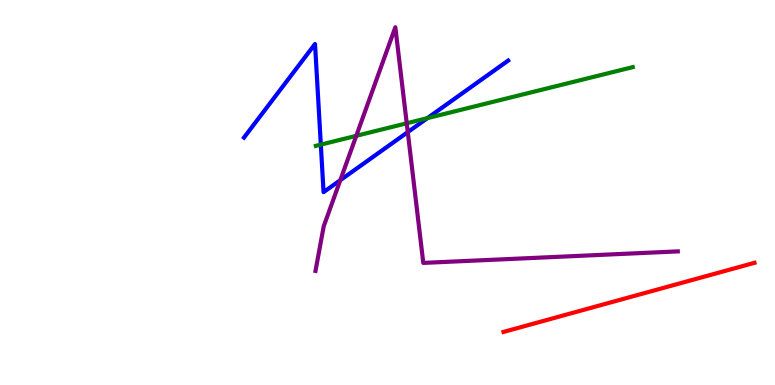[{'lines': ['blue', 'red'], 'intersections': []}, {'lines': ['green', 'red'], 'intersections': []}, {'lines': ['purple', 'red'], 'intersections': []}, {'lines': ['blue', 'green'], 'intersections': [{'x': 4.14, 'y': 6.24}, {'x': 5.51, 'y': 6.93}]}, {'lines': ['blue', 'purple'], 'intersections': [{'x': 4.39, 'y': 5.32}, {'x': 5.26, 'y': 6.57}]}, {'lines': ['green', 'purple'], 'intersections': [{'x': 4.6, 'y': 6.47}, {'x': 5.25, 'y': 6.8}]}]